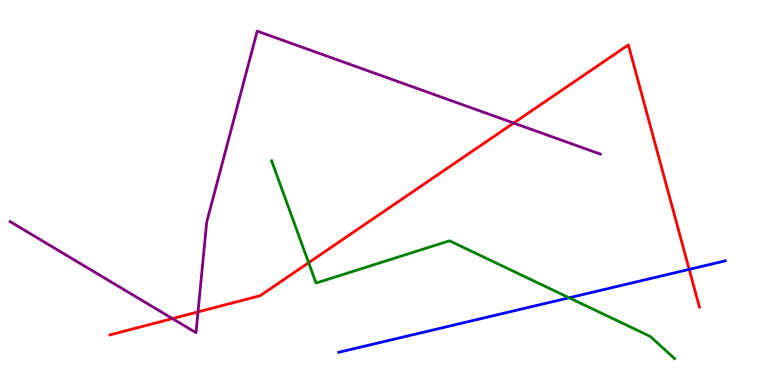[{'lines': ['blue', 'red'], 'intersections': [{'x': 8.89, 'y': 3.0}]}, {'lines': ['green', 'red'], 'intersections': [{'x': 3.98, 'y': 3.18}]}, {'lines': ['purple', 'red'], 'intersections': [{'x': 2.22, 'y': 1.72}, {'x': 2.55, 'y': 1.9}, {'x': 6.63, 'y': 6.8}]}, {'lines': ['blue', 'green'], 'intersections': [{'x': 7.34, 'y': 2.27}]}, {'lines': ['blue', 'purple'], 'intersections': []}, {'lines': ['green', 'purple'], 'intersections': []}]